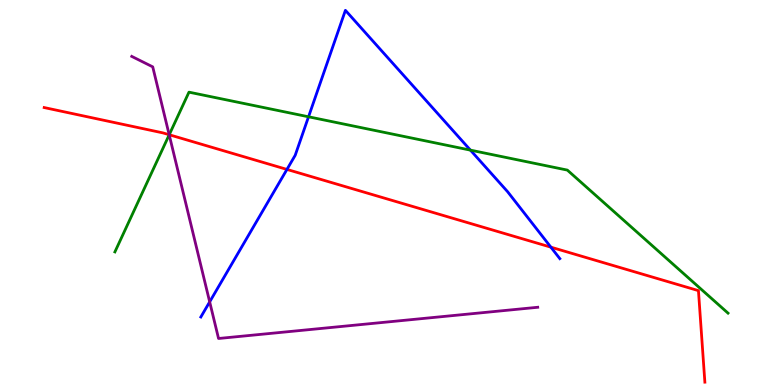[{'lines': ['blue', 'red'], 'intersections': [{'x': 3.7, 'y': 5.6}, {'x': 7.11, 'y': 3.58}]}, {'lines': ['green', 'red'], 'intersections': [{'x': 2.18, 'y': 6.5}]}, {'lines': ['purple', 'red'], 'intersections': [{'x': 2.18, 'y': 6.5}]}, {'lines': ['blue', 'green'], 'intersections': [{'x': 3.98, 'y': 6.97}, {'x': 6.07, 'y': 6.1}]}, {'lines': ['blue', 'purple'], 'intersections': [{'x': 2.71, 'y': 2.16}]}, {'lines': ['green', 'purple'], 'intersections': [{'x': 2.18, 'y': 6.5}]}]